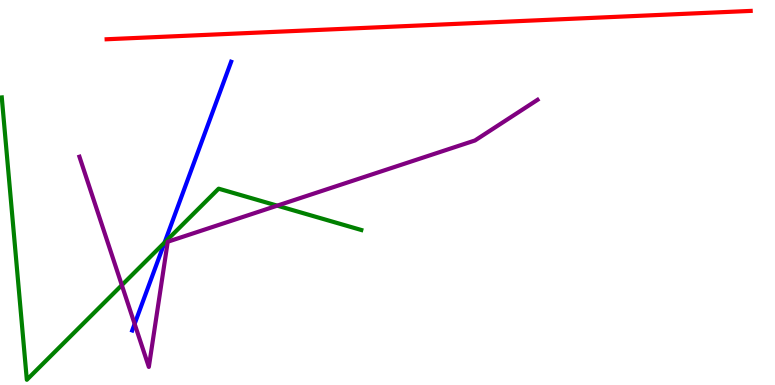[{'lines': ['blue', 'red'], 'intersections': []}, {'lines': ['green', 'red'], 'intersections': []}, {'lines': ['purple', 'red'], 'intersections': []}, {'lines': ['blue', 'green'], 'intersections': [{'x': 2.12, 'y': 3.7}]}, {'lines': ['blue', 'purple'], 'intersections': [{'x': 1.74, 'y': 1.59}]}, {'lines': ['green', 'purple'], 'intersections': [{'x': 1.57, 'y': 2.59}, {'x': 3.58, 'y': 4.66}]}]